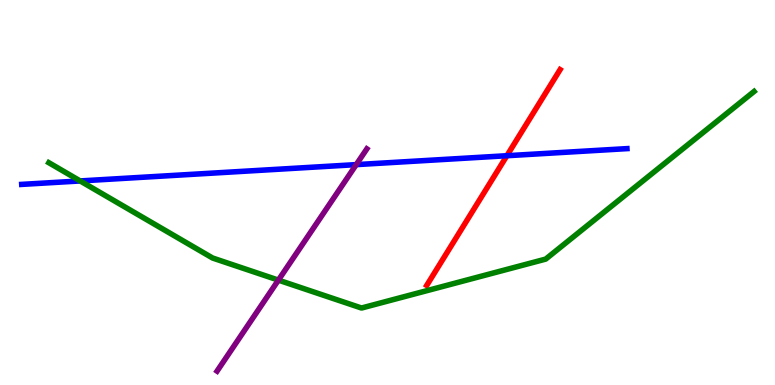[{'lines': ['blue', 'red'], 'intersections': [{'x': 6.54, 'y': 5.96}]}, {'lines': ['green', 'red'], 'intersections': []}, {'lines': ['purple', 'red'], 'intersections': []}, {'lines': ['blue', 'green'], 'intersections': [{'x': 1.03, 'y': 5.3}]}, {'lines': ['blue', 'purple'], 'intersections': [{'x': 4.6, 'y': 5.72}]}, {'lines': ['green', 'purple'], 'intersections': [{'x': 3.59, 'y': 2.72}]}]